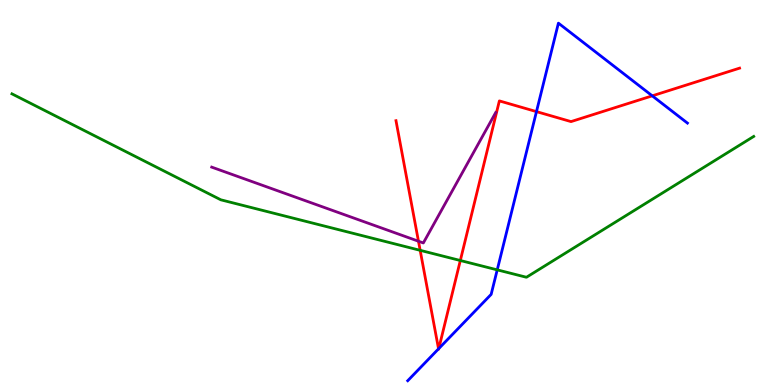[{'lines': ['blue', 'red'], 'intersections': [{'x': 5.66, 'y': 0.939}, {'x': 5.66, 'y': 0.946}, {'x': 6.92, 'y': 7.1}, {'x': 8.42, 'y': 7.51}]}, {'lines': ['green', 'red'], 'intersections': [{'x': 5.42, 'y': 3.5}, {'x': 5.94, 'y': 3.23}]}, {'lines': ['purple', 'red'], 'intersections': [{'x': 5.4, 'y': 3.73}]}, {'lines': ['blue', 'green'], 'intersections': [{'x': 6.42, 'y': 2.99}]}, {'lines': ['blue', 'purple'], 'intersections': []}, {'lines': ['green', 'purple'], 'intersections': []}]